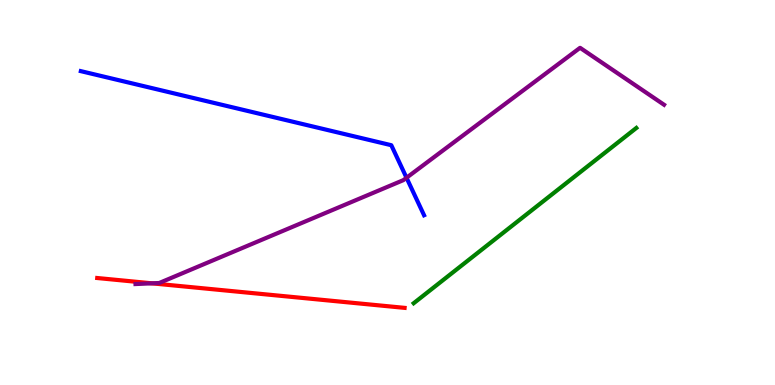[{'lines': ['blue', 'red'], 'intersections': []}, {'lines': ['green', 'red'], 'intersections': []}, {'lines': ['purple', 'red'], 'intersections': [{'x': 1.96, 'y': 2.64}]}, {'lines': ['blue', 'green'], 'intersections': []}, {'lines': ['blue', 'purple'], 'intersections': [{'x': 5.25, 'y': 5.38}]}, {'lines': ['green', 'purple'], 'intersections': []}]